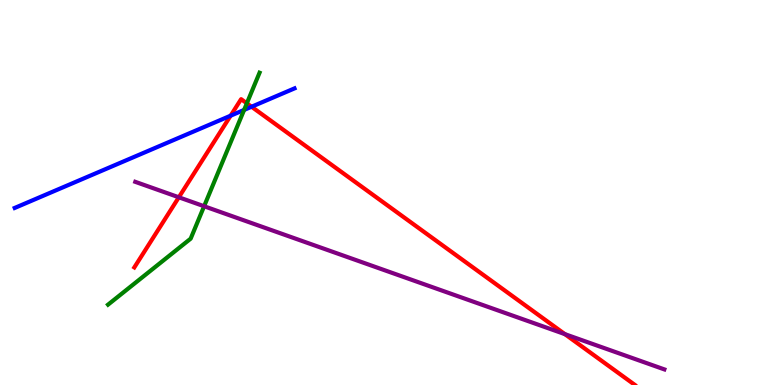[{'lines': ['blue', 'red'], 'intersections': [{'x': 2.98, 'y': 7.0}, {'x': 3.25, 'y': 7.23}]}, {'lines': ['green', 'red'], 'intersections': [{'x': 3.19, 'y': 7.32}]}, {'lines': ['purple', 'red'], 'intersections': [{'x': 2.31, 'y': 4.88}, {'x': 7.29, 'y': 1.32}]}, {'lines': ['blue', 'green'], 'intersections': [{'x': 3.15, 'y': 7.14}]}, {'lines': ['blue', 'purple'], 'intersections': []}, {'lines': ['green', 'purple'], 'intersections': [{'x': 2.63, 'y': 4.64}]}]